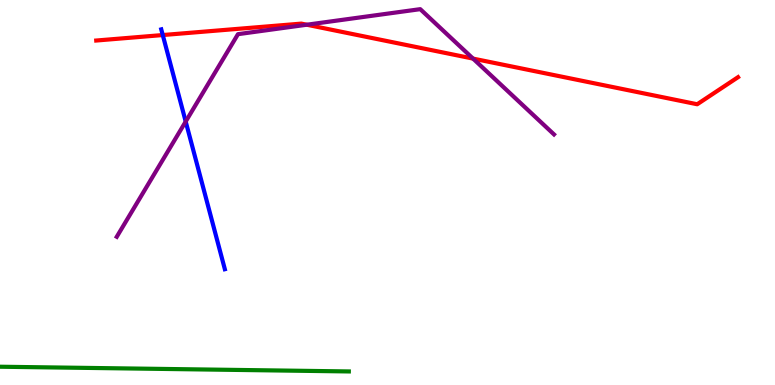[{'lines': ['blue', 'red'], 'intersections': [{'x': 2.1, 'y': 9.09}]}, {'lines': ['green', 'red'], 'intersections': []}, {'lines': ['purple', 'red'], 'intersections': [{'x': 3.96, 'y': 9.36}, {'x': 6.1, 'y': 8.48}]}, {'lines': ['blue', 'green'], 'intersections': []}, {'lines': ['blue', 'purple'], 'intersections': [{'x': 2.4, 'y': 6.84}]}, {'lines': ['green', 'purple'], 'intersections': []}]